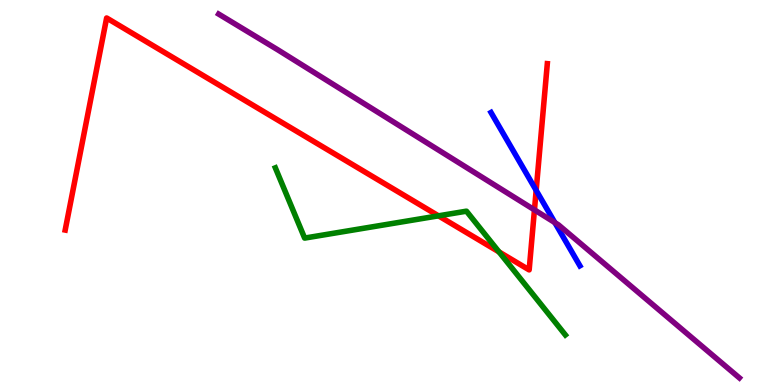[{'lines': ['blue', 'red'], 'intersections': [{'x': 6.92, 'y': 5.06}]}, {'lines': ['green', 'red'], 'intersections': [{'x': 5.66, 'y': 4.39}, {'x': 6.44, 'y': 3.46}]}, {'lines': ['purple', 'red'], 'intersections': [{'x': 6.9, 'y': 4.55}]}, {'lines': ['blue', 'green'], 'intersections': []}, {'lines': ['blue', 'purple'], 'intersections': [{'x': 7.16, 'y': 4.22}]}, {'lines': ['green', 'purple'], 'intersections': []}]